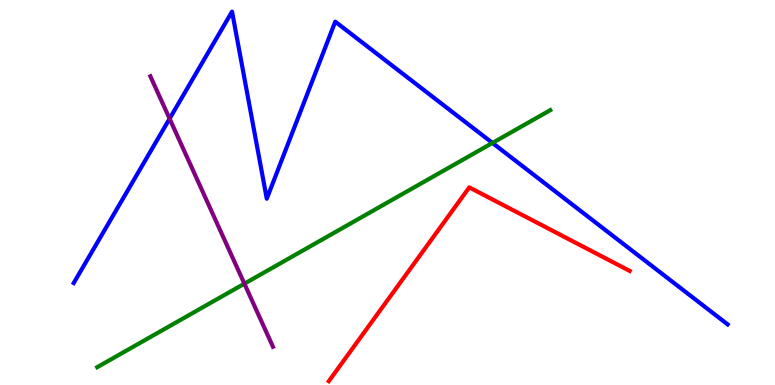[{'lines': ['blue', 'red'], 'intersections': []}, {'lines': ['green', 'red'], 'intersections': []}, {'lines': ['purple', 'red'], 'intersections': []}, {'lines': ['blue', 'green'], 'intersections': [{'x': 6.35, 'y': 6.29}]}, {'lines': ['blue', 'purple'], 'intersections': [{'x': 2.19, 'y': 6.92}]}, {'lines': ['green', 'purple'], 'intersections': [{'x': 3.15, 'y': 2.63}]}]